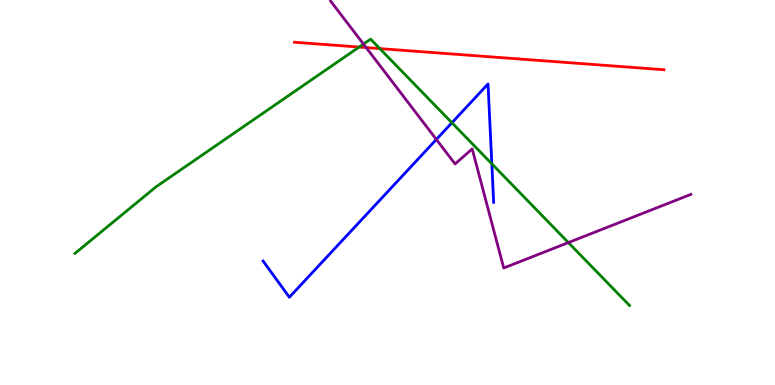[{'lines': ['blue', 'red'], 'intersections': []}, {'lines': ['green', 'red'], 'intersections': [{'x': 4.63, 'y': 8.78}, {'x': 4.9, 'y': 8.74}]}, {'lines': ['purple', 'red'], 'intersections': [{'x': 4.72, 'y': 8.76}]}, {'lines': ['blue', 'green'], 'intersections': [{'x': 5.83, 'y': 6.81}, {'x': 6.35, 'y': 5.74}]}, {'lines': ['blue', 'purple'], 'intersections': [{'x': 5.63, 'y': 6.38}]}, {'lines': ['green', 'purple'], 'intersections': [{'x': 4.69, 'y': 8.86}, {'x': 7.33, 'y': 3.7}]}]